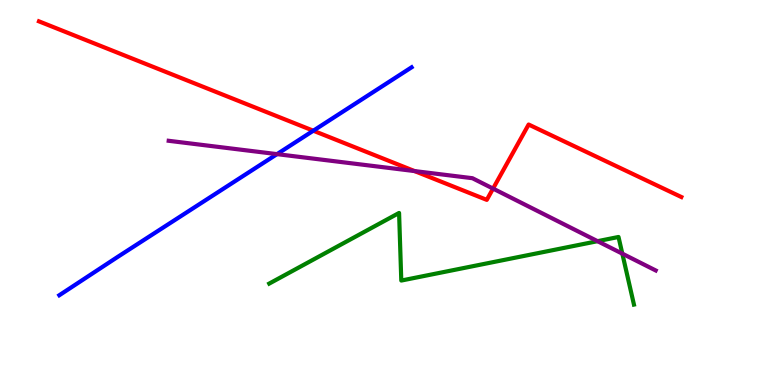[{'lines': ['blue', 'red'], 'intersections': [{'x': 4.04, 'y': 6.6}]}, {'lines': ['green', 'red'], 'intersections': []}, {'lines': ['purple', 'red'], 'intersections': [{'x': 5.35, 'y': 5.56}, {'x': 6.36, 'y': 5.1}]}, {'lines': ['blue', 'green'], 'intersections': []}, {'lines': ['blue', 'purple'], 'intersections': [{'x': 3.57, 'y': 6.0}]}, {'lines': ['green', 'purple'], 'intersections': [{'x': 7.71, 'y': 3.74}, {'x': 8.03, 'y': 3.41}]}]